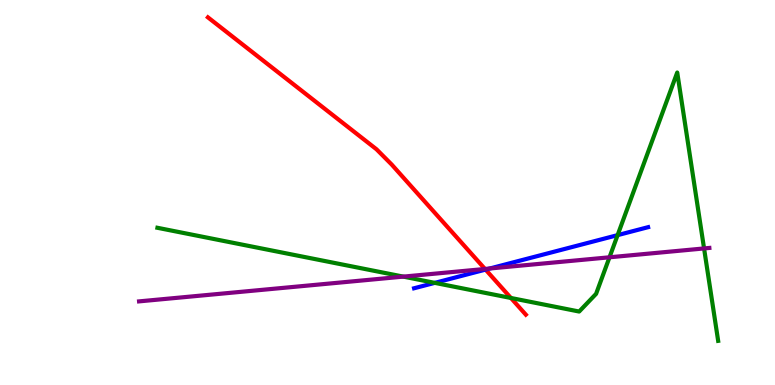[{'lines': ['blue', 'red'], 'intersections': [{'x': 6.27, 'y': 3.0}]}, {'lines': ['green', 'red'], 'intersections': [{'x': 6.59, 'y': 2.26}]}, {'lines': ['purple', 'red'], 'intersections': [{'x': 6.26, 'y': 3.01}]}, {'lines': ['blue', 'green'], 'intersections': [{'x': 5.61, 'y': 2.65}, {'x': 7.97, 'y': 3.89}]}, {'lines': ['blue', 'purple'], 'intersections': [{'x': 6.32, 'y': 3.03}]}, {'lines': ['green', 'purple'], 'intersections': [{'x': 5.2, 'y': 2.82}, {'x': 7.86, 'y': 3.32}, {'x': 9.08, 'y': 3.55}]}]